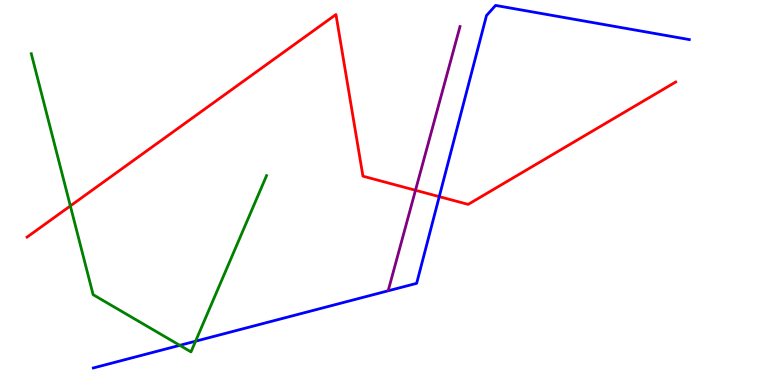[{'lines': ['blue', 'red'], 'intersections': [{'x': 5.67, 'y': 4.89}]}, {'lines': ['green', 'red'], 'intersections': [{'x': 0.908, 'y': 4.65}]}, {'lines': ['purple', 'red'], 'intersections': [{'x': 5.36, 'y': 5.06}]}, {'lines': ['blue', 'green'], 'intersections': [{'x': 2.32, 'y': 1.03}, {'x': 2.52, 'y': 1.14}]}, {'lines': ['blue', 'purple'], 'intersections': []}, {'lines': ['green', 'purple'], 'intersections': []}]